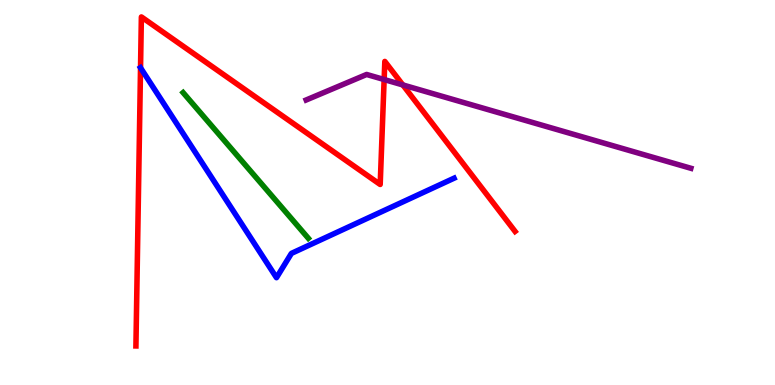[{'lines': ['blue', 'red'], 'intersections': [{'x': 1.81, 'y': 8.24}]}, {'lines': ['green', 'red'], 'intersections': []}, {'lines': ['purple', 'red'], 'intersections': [{'x': 4.96, 'y': 7.93}, {'x': 5.2, 'y': 7.79}]}, {'lines': ['blue', 'green'], 'intersections': []}, {'lines': ['blue', 'purple'], 'intersections': []}, {'lines': ['green', 'purple'], 'intersections': []}]